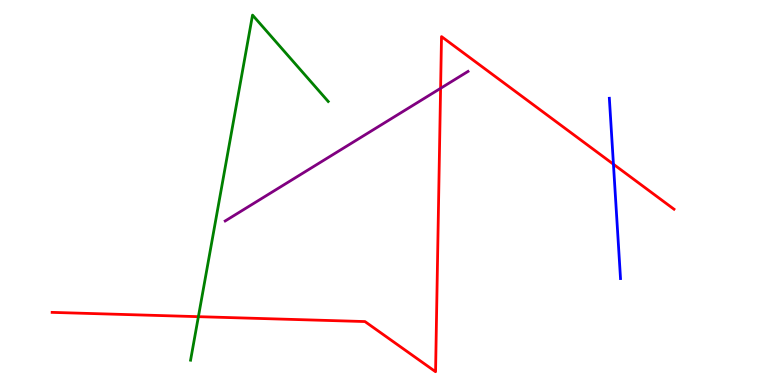[{'lines': ['blue', 'red'], 'intersections': [{'x': 7.92, 'y': 5.73}]}, {'lines': ['green', 'red'], 'intersections': [{'x': 2.56, 'y': 1.77}]}, {'lines': ['purple', 'red'], 'intersections': [{'x': 5.69, 'y': 7.71}]}, {'lines': ['blue', 'green'], 'intersections': []}, {'lines': ['blue', 'purple'], 'intersections': []}, {'lines': ['green', 'purple'], 'intersections': []}]